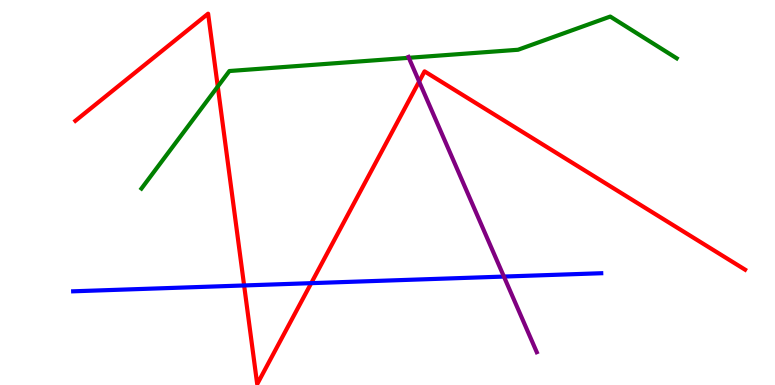[{'lines': ['blue', 'red'], 'intersections': [{'x': 3.15, 'y': 2.59}, {'x': 4.02, 'y': 2.65}]}, {'lines': ['green', 'red'], 'intersections': [{'x': 2.81, 'y': 7.75}]}, {'lines': ['purple', 'red'], 'intersections': [{'x': 5.41, 'y': 7.88}]}, {'lines': ['blue', 'green'], 'intersections': []}, {'lines': ['blue', 'purple'], 'intersections': [{'x': 6.5, 'y': 2.82}]}, {'lines': ['green', 'purple'], 'intersections': [{'x': 5.28, 'y': 8.5}]}]